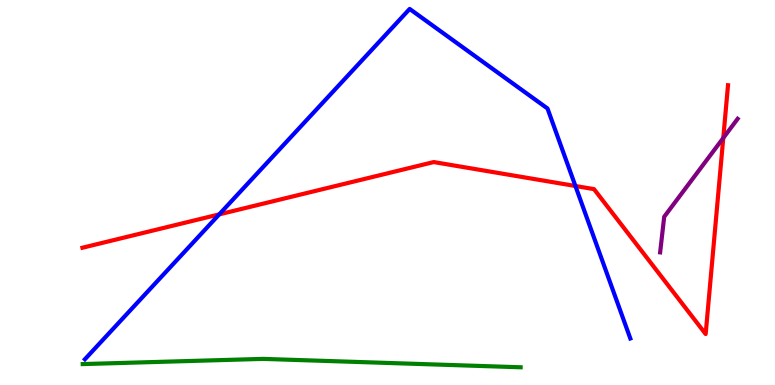[{'lines': ['blue', 'red'], 'intersections': [{'x': 2.83, 'y': 4.43}, {'x': 7.42, 'y': 5.17}]}, {'lines': ['green', 'red'], 'intersections': []}, {'lines': ['purple', 'red'], 'intersections': [{'x': 9.33, 'y': 6.42}]}, {'lines': ['blue', 'green'], 'intersections': []}, {'lines': ['blue', 'purple'], 'intersections': []}, {'lines': ['green', 'purple'], 'intersections': []}]